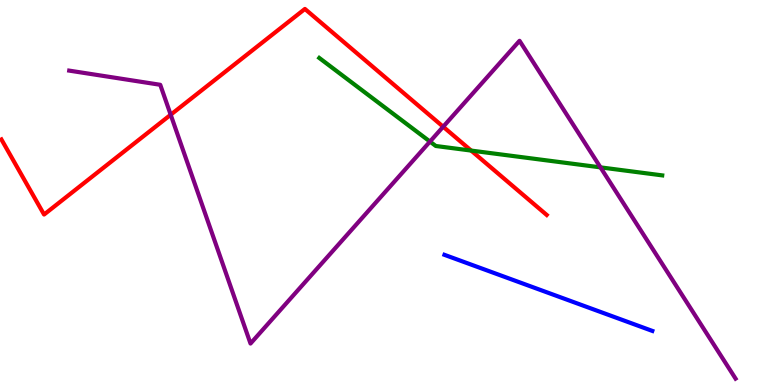[{'lines': ['blue', 'red'], 'intersections': []}, {'lines': ['green', 'red'], 'intersections': [{'x': 6.08, 'y': 6.09}]}, {'lines': ['purple', 'red'], 'intersections': [{'x': 2.2, 'y': 7.02}, {'x': 5.72, 'y': 6.71}]}, {'lines': ['blue', 'green'], 'intersections': []}, {'lines': ['blue', 'purple'], 'intersections': []}, {'lines': ['green', 'purple'], 'intersections': [{'x': 5.55, 'y': 6.32}, {'x': 7.75, 'y': 5.65}]}]